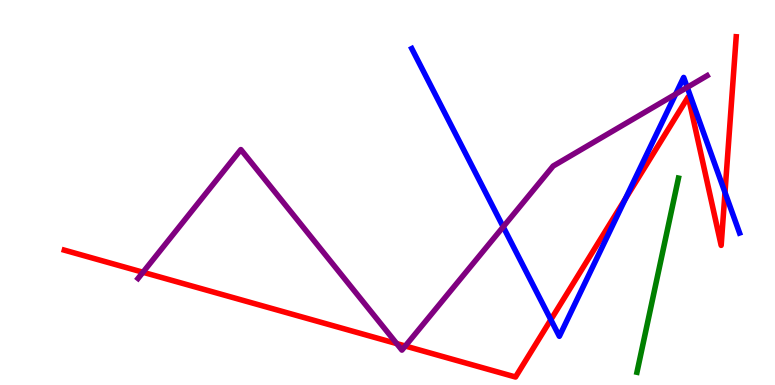[{'lines': ['blue', 'red'], 'intersections': [{'x': 7.11, 'y': 1.7}, {'x': 8.07, 'y': 4.84}, {'x': 9.35, 'y': 5.0}]}, {'lines': ['green', 'red'], 'intersections': []}, {'lines': ['purple', 'red'], 'intersections': [{'x': 1.84, 'y': 2.93}, {'x': 5.12, 'y': 1.08}, {'x': 5.23, 'y': 1.01}]}, {'lines': ['blue', 'green'], 'intersections': []}, {'lines': ['blue', 'purple'], 'intersections': [{'x': 6.49, 'y': 4.11}, {'x': 8.72, 'y': 7.55}, {'x': 8.87, 'y': 7.73}]}, {'lines': ['green', 'purple'], 'intersections': []}]